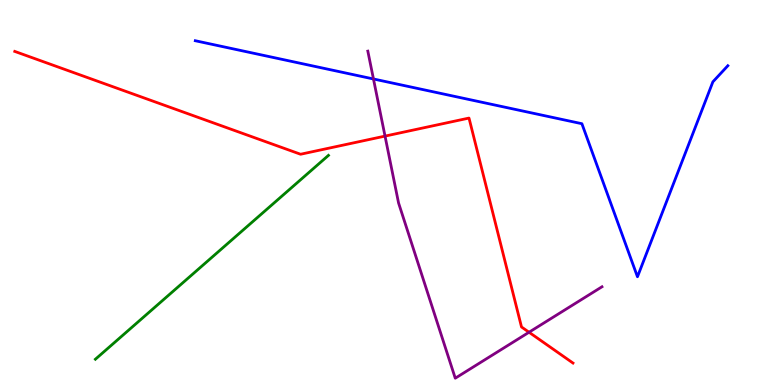[{'lines': ['blue', 'red'], 'intersections': []}, {'lines': ['green', 'red'], 'intersections': []}, {'lines': ['purple', 'red'], 'intersections': [{'x': 4.97, 'y': 6.46}, {'x': 6.83, 'y': 1.37}]}, {'lines': ['blue', 'green'], 'intersections': []}, {'lines': ['blue', 'purple'], 'intersections': [{'x': 4.82, 'y': 7.95}]}, {'lines': ['green', 'purple'], 'intersections': []}]